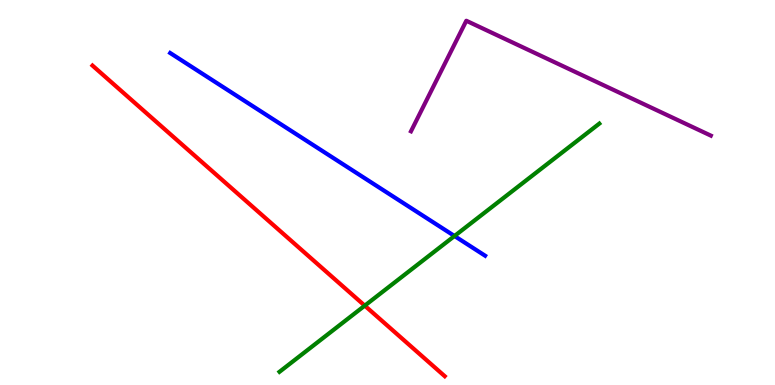[{'lines': ['blue', 'red'], 'intersections': []}, {'lines': ['green', 'red'], 'intersections': [{'x': 4.71, 'y': 2.06}]}, {'lines': ['purple', 'red'], 'intersections': []}, {'lines': ['blue', 'green'], 'intersections': [{'x': 5.86, 'y': 3.87}]}, {'lines': ['blue', 'purple'], 'intersections': []}, {'lines': ['green', 'purple'], 'intersections': []}]